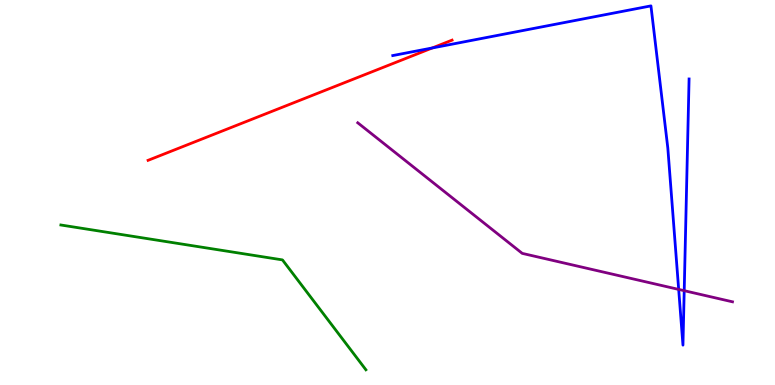[{'lines': ['blue', 'red'], 'intersections': [{'x': 5.58, 'y': 8.75}]}, {'lines': ['green', 'red'], 'intersections': []}, {'lines': ['purple', 'red'], 'intersections': []}, {'lines': ['blue', 'green'], 'intersections': []}, {'lines': ['blue', 'purple'], 'intersections': [{'x': 8.76, 'y': 2.48}, {'x': 8.83, 'y': 2.45}]}, {'lines': ['green', 'purple'], 'intersections': []}]